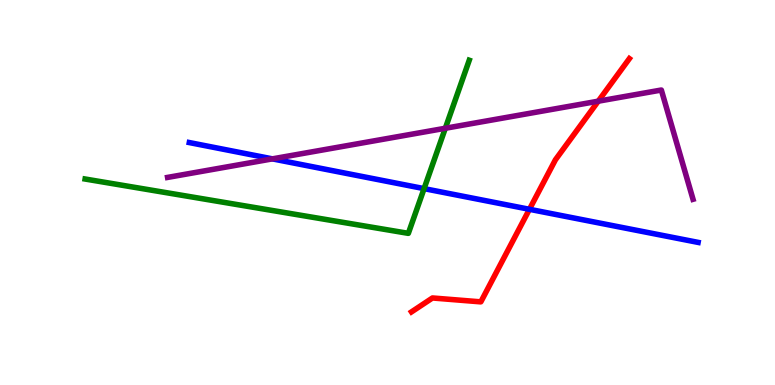[{'lines': ['blue', 'red'], 'intersections': [{'x': 6.83, 'y': 4.56}]}, {'lines': ['green', 'red'], 'intersections': []}, {'lines': ['purple', 'red'], 'intersections': [{'x': 7.72, 'y': 7.37}]}, {'lines': ['blue', 'green'], 'intersections': [{'x': 5.47, 'y': 5.1}]}, {'lines': ['blue', 'purple'], 'intersections': [{'x': 3.51, 'y': 5.87}]}, {'lines': ['green', 'purple'], 'intersections': [{'x': 5.75, 'y': 6.67}]}]